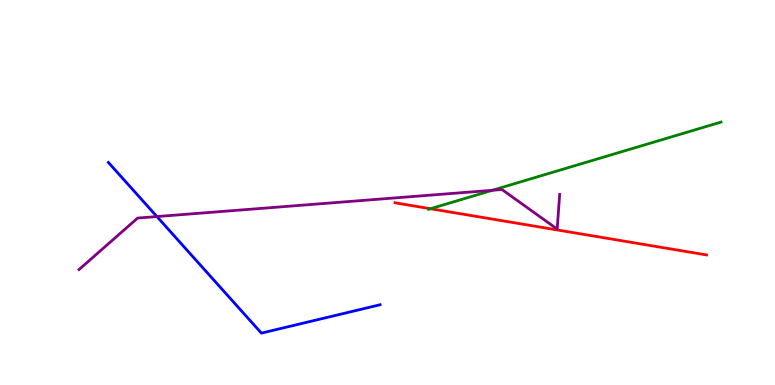[{'lines': ['blue', 'red'], 'intersections': []}, {'lines': ['green', 'red'], 'intersections': [{'x': 5.55, 'y': 4.58}]}, {'lines': ['purple', 'red'], 'intersections': []}, {'lines': ['blue', 'green'], 'intersections': []}, {'lines': ['blue', 'purple'], 'intersections': [{'x': 2.02, 'y': 4.38}]}, {'lines': ['green', 'purple'], 'intersections': [{'x': 6.35, 'y': 5.06}]}]